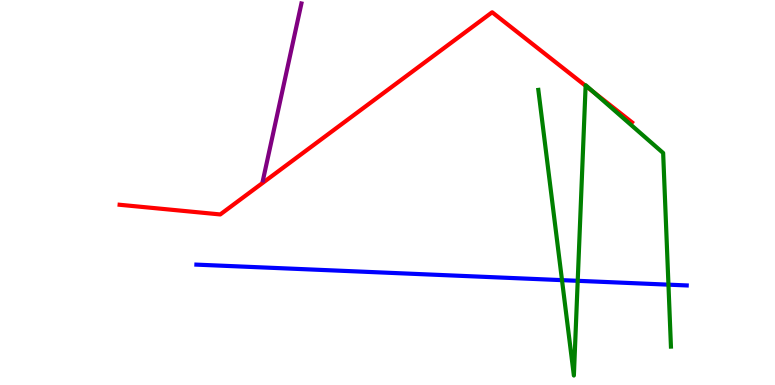[{'lines': ['blue', 'red'], 'intersections': []}, {'lines': ['green', 'red'], 'intersections': [{'x': 7.56, 'y': 7.77}, {'x': 7.65, 'y': 7.62}]}, {'lines': ['purple', 'red'], 'intersections': []}, {'lines': ['blue', 'green'], 'intersections': [{'x': 7.25, 'y': 2.72}, {'x': 7.45, 'y': 2.71}, {'x': 8.63, 'y': 2.61}]}, {'lines': ['blue', 'purple'], 'intersections': []}, {'lines': ['green', 'purple'], 'intersections': []}]